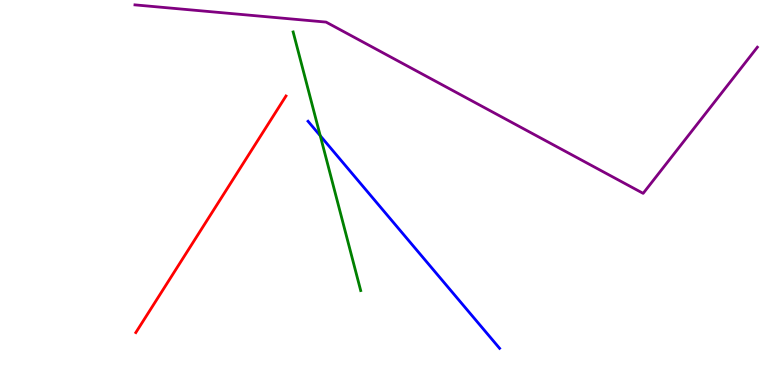[{'lines': ['blue', 'red'], 'intersections': []}, {'lines': ['green', 'red'], 'intersections': []}, {'lines': ['purple', 'red'], 'intersections': []}, {'lines': ['blue', 'green'], 'intersections': [{'x': 4.13, 'y': 6.47}]}, {'lines': ['blue', 'purple'], 'intersections': []}, {'lines': ['green', 'purple'], 'intersections': []}]